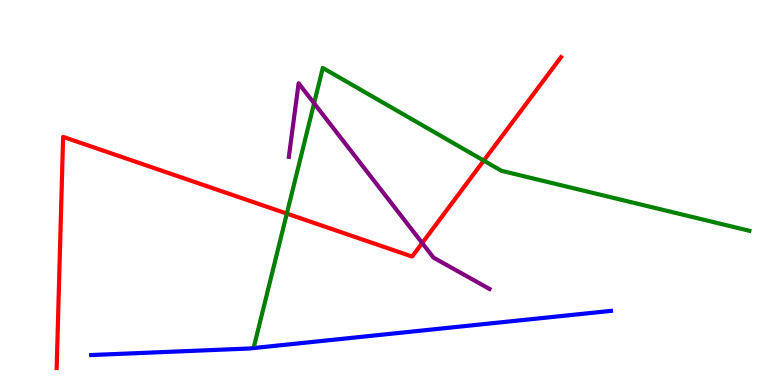[{'lines': ['blue', 'red'], 'intersections': []}, {'lines': ['green', 'red'], 'intersections': [{'x': 3.7, 'y': 4.45}, {'x': 6.24, 'y': 5.83}]}, {'lines': ['purple', 'red'], 'intersections': [{'x': 5.45, 'y': 3.69}]}, {'lines': ['blue', 'green'], 'intersections': []}, {'lines': ['blue', 'purple'], 'intersections': []}, {'lines': ['green', 'purple'], 'intersections': [{'x': 4.05, 'y': 7.32}]}]